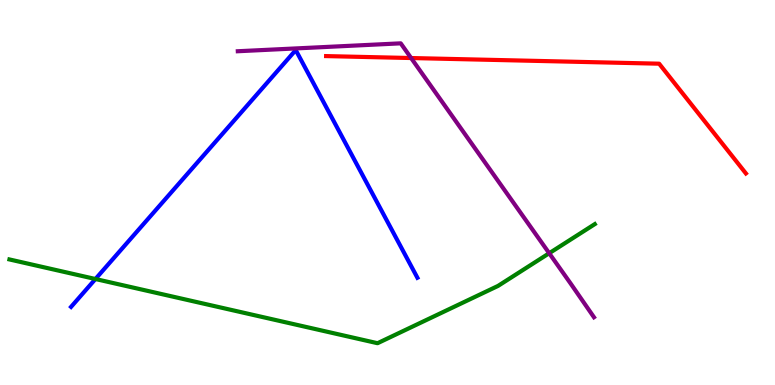[{'lines': ['blue', 'red'], 'intersections': []}, {'lines': ['green', 'red'], 'intersections': []}, {'lines': ['purple', 'red'], 'intersections': [{'x': 5.3, 'y': 8.49}]}, {'lines': ['blue', 'green'], 'intersections': [{'x': 1.23, 'y': 2.75}]}, {'lines': ['blue', 'purple'], 'intersections': []}, {'lines': ['green', 'purple'], 'intersections': [{'x': 7.09, 'y': 3.42}]}]